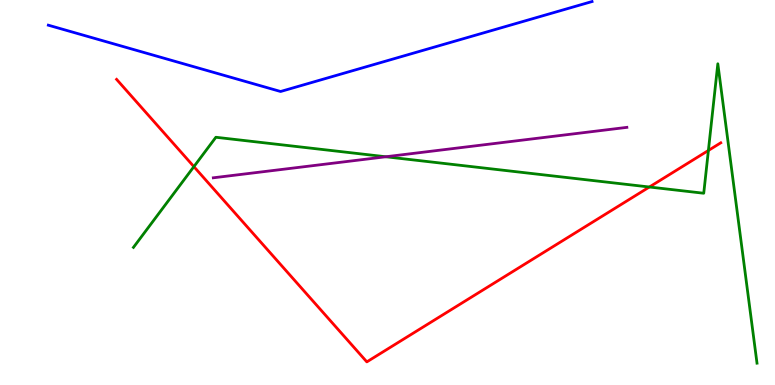[{'lines': ['blue', 'red'], 'intersections': []}, {'lines': ['green', 'red'], 'intersections': [{'x': 2.5, 'y': 5.67}, {'x': 8.38, 'y': 5.14}, {'x': 9.14, 'y': 6.09}]}, {'lines': ['purple', 'red'], 'intersections': []}, {'lines': ['blue', 'green'], 'intersections': []}, {'lines': ['blue', 'purple'], 'intersections': []}, {'lines': ['green', 'purple'], 'intersections': [{'x': 4.98, 'y': 5.93}]}]